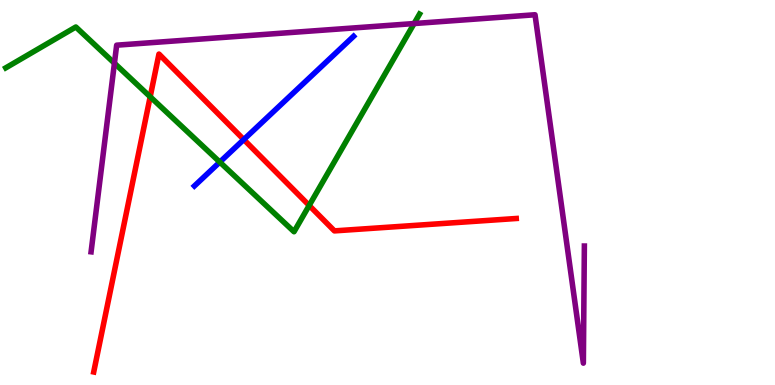[{'lines': ['blue', 'red'], 'intersections': [{'x': 3.15, 'y': 6.38}]}, {'lines': ['green', 'red'], 'intersections': [{'x': 1.94, 'y': 7.49}, {'x': 3.99, 'y': 4.66}]}, {'lines': ['purple', 'red'], 'intersections': []}, {'lines': ['blue', 'green'], 'intersections': [{'x': 2.84, 'y': 5.79}]}, {'lines': ['blue', 'purple'], 'intersections': []}, {'lines': ['green', 'purple'], 'intersections': [{'x': 1.48, 'y': 8.36}, {'x': 5.34, 'y': 9.39}]}]